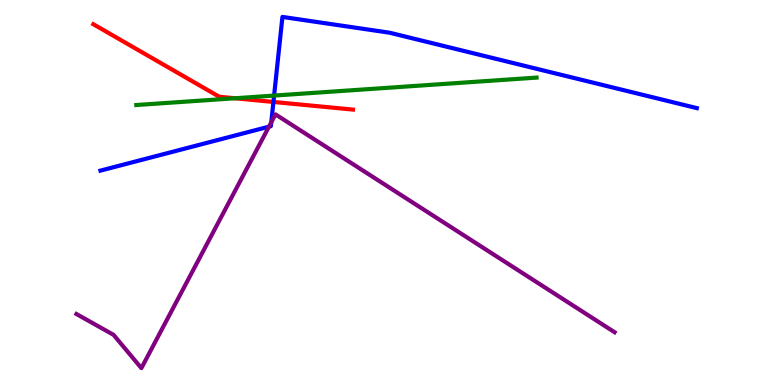[{'lines': ['blue', 'red'], 'intersections': [{'x': 3.53, 'y': 7.35}]}, {'lines': ['green', 'red'], 'intersections': [{'x': 3.03, 'y': 7.45}]}, {'lines': ['purple', 'red'], 'intersections': []}, {'lines': ['blue', 'green'], 'intersections': [{'x': 3.54, 'y': 7.52}]}, {'lines': ['blue', 'purple'], 'intersections': [{'x': 3.47, 'y': 6.71}, {'x': 3.5, 'y': 6.82}]}, {'lines': ['green', 'purple'], 'intersections': []}]